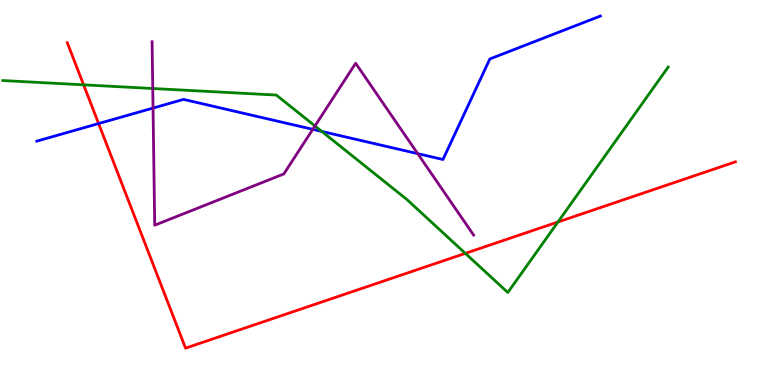[{'lines': ['blue', 'red'], 'intersections': [{'x': 1.27, 'y': 6.79}]}, {'lines': ['green', 'red'], 'intersections': [{'x': 1.08, 'y': 7.8}, {'x': 6.0, 'y': 3.42}, {'x': 7.2, 'y': 4.23}]}, {'lines': ['purple', 'red'], 'intersections': []}, {'lines': ['blue', 'green'], 'intersections': [{'x': 4.15, 'y': 6.59}]}, {'lines': ['blue', 'purple'], 'intersections': [{'x': 1.97, 'y': 7.19}, {'x': 4.04, 'y': 6.64}, {'x': 5.39, 'y': 6.01}]}, {'lines': ['green', 'purple'], 'intersections': [{'x': 1.97, 'y': 7.7}, {'x': 4.06, 'y': 6.73}]}]